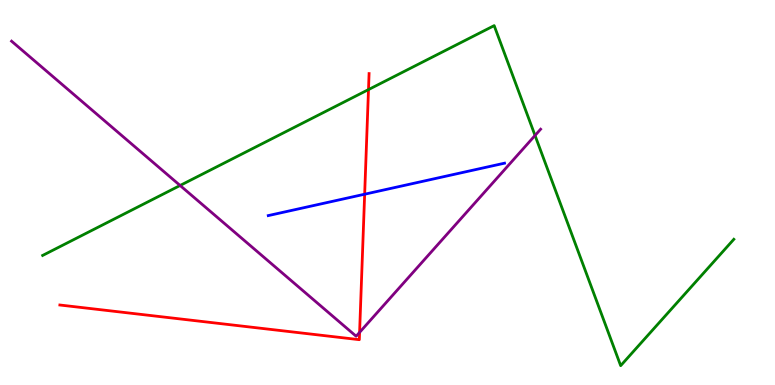[{'lines': ['blue', 'red'], 'intersections': [{'x': 4.71, 'y': 4.96}]}, {'lines': ['green', 'red'], 'intersections': [{'x': 4.75, 'y': 7.67}]}, {'lines': ['purple', 'red'], 'intersections': [{'x': 4.64, 'y': 1.37}]}, {'lines': ['blue', 'green'], 'intersections': []}, {'lines': ['blue', 'purple'], 'intersections': []}, {'lines': ['green', 'purple'], 'intersections': [{'x': 2.32, 'y': 5.18}, {'x': 6.9, 'y': 6.48}]}]